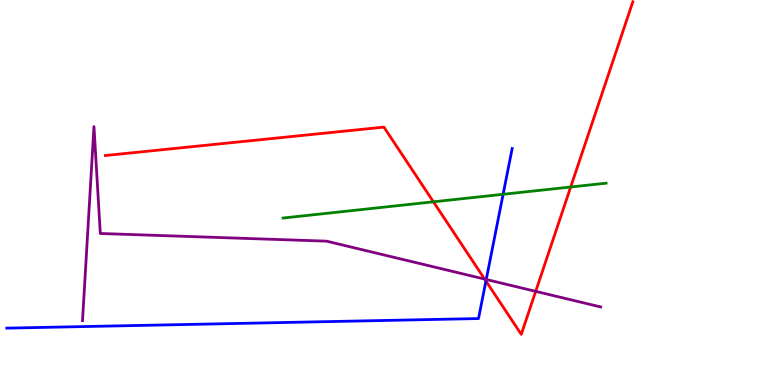[{'lines': ['blue', 'red'], 'intersections': [{'x': 6.27, 'y': 2.7}]}, {'lines': ['green', 'red'], 'intersections': [{'x': 5.59, 'y': 4.76}, {'x': 7.36, 'y': 5.14}]}, {'lines': ['purple', 'red'], 'intersections': [{'x': 6.25, 'y': 2.75}, {'x': 6.91, 'y': 2.43}]}, {'lines': ['blue', 'green'], 'intersections': [{'x': 6.49, 'y': 4.95}]}, {'lines': ['blue', 'purple'], 'intersections': [{'x': 6.27, 'y': 2.74}]}, {'lines': ['green', 'purple'], 'intersections': []}]